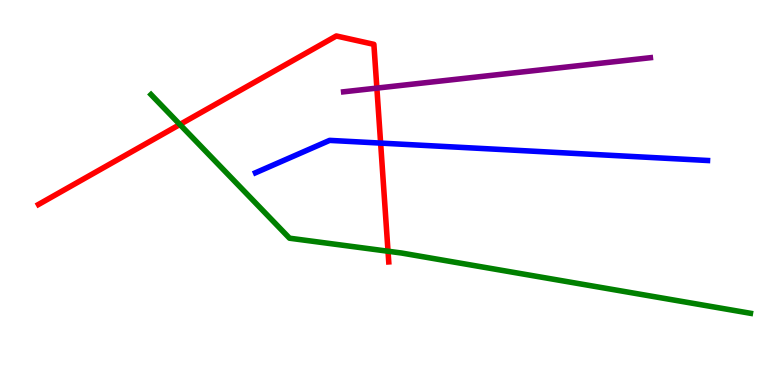[{'lines': ['blue', 'red'], 'intersections': [{'x': 4.91, 'y': 6.28}]}, {'lines': ['green', 'red'], 'intersections': [{'x': 2.32, 'y': 6.77}, {'x': 5.01, 'y': 3.47}]}, {'lines': ['purple', 'red'], 'intersections': [{'x': 4.86, 'y': 7.71}]}, {'lines': ['blue', 'green'], 'intersections': []}, {'lines': ['blue', 'purple'], 'intersections': []}, {'lines': ['green', 'purple'], 'intersections': []}]